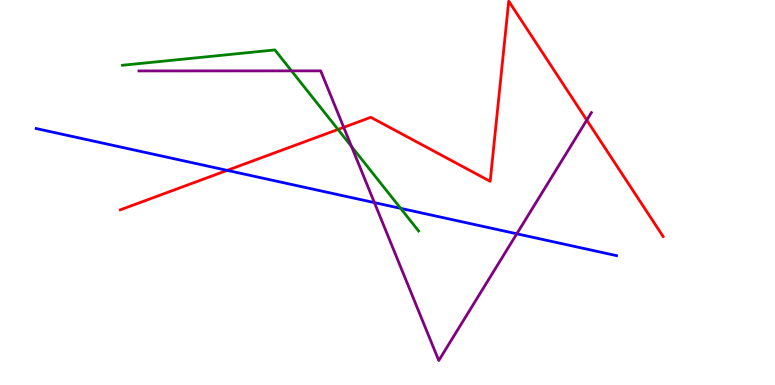[{'lines': ['blue', 'red'], 'intersections': [{'x': 2.93, 'y': 5.57}]}, {'lines': ['green', 'red'], 'intersections': [{'x': 4.36, 'y': 6.64}]}, {'lines': ['purple', 'red'], 'intersections': [{'x': 4.43, 'y': 6.69}, {'x': 7.57, 'y': 6.88}]}, {'lines': ['blue', 'green'], 'intersections': [{'x': 5.17, 'y': 4.59}]}, {'lines': ['blue', 'purple'], 'intersections': [{'x': 4.83, 'y': 4.74}, {'x': 6.67, 'y': 3.93}]}, {'lines': ['green', 'purple'], 'intersections': [{'x': 3.76, 'y': 8.16}, {'x': 4.54, 'y': 6.2}]}]